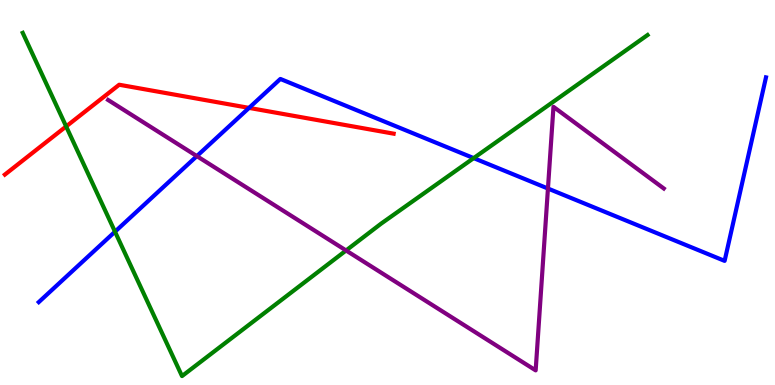[{'lines': ['blue', 'red'], 'intersections': [{'x': 3.21, 'y': 7.2}]}, {'lines': ['green', 'red'], 'intersections': [{'x': 0.854, 'y': 6.72}]}, {'lines': ['purple', 'red'], 'intersections': []}, {'lines': ['blue', 'green'], 'intersections': [{'x': 1.48, 'y': 3.98}, {'x': 6.11, 'y': 5.89}]}, {'lines': ['blue', 'purple'], 'intersections': [{'x': 2.54, 'y': 5.95}, {'x': 7.07, 'y': 5.1}]}, {'lines': ['green', 'purple'], 'intersections': [{'x': 4.47, 'y': 3.49}]}]